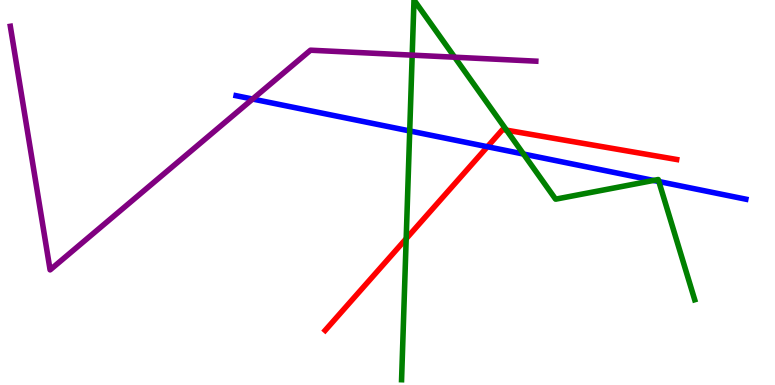[{'lines': ['blue', 'red'], 'intersections': [{'x': 6.29, 'y': 6.19}]}, {'lines': ['green', 'red'], 'intersections': [{'x': 5.24, 'y': 3.8}, {'x': 6.54, 'y': 6.62}]}, {'lines': ['purple', 'red'], 'intersections': []}, {'lines': ['blue', 'green'], 'intersections': [{'x': 5.29, 'y': 6.6}, {'x': 6.75, 'y': 6.0}, {'x': 8.43, 'y': 5.31}, {'x': 8.5, 'y': 5.29}]}, {'lines': ['blue', 'purple'], 'intersections': [{'x': 3.26, 'y': 7.43}]}, {'lines': ['green', 'purple'], 'intersections': [{'x': 5.32, 'y': 8.57}, {'x': 5.87, 'y': 8.51}]}]